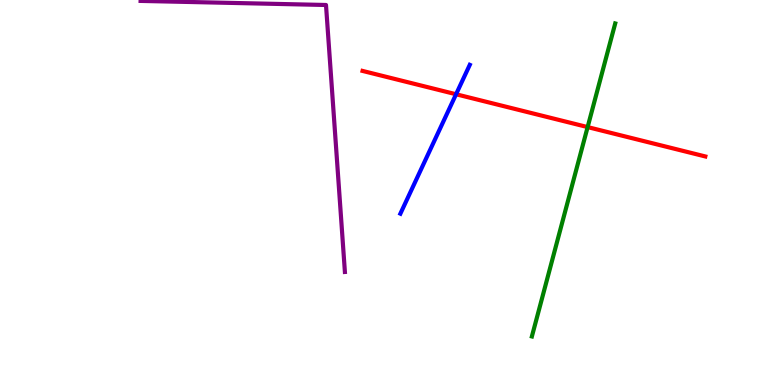[{'lines': ['blue', 'red'], 'intersections': [{'x': 5.88, 'y': 7.55}]}, {'lines': ['green', 'red'], 'intersections': [{'x': 7.58, 'y': 6.7}]}, {'lines': ['purple', 'red'], 'intersections': []}, {'lines': ['blue', 'green'], 'intersections': []}, {'lines': ['blue', 'purple'], 'intersections': []}, {'lines': ['green', 'purple'], 'intersections': []}]